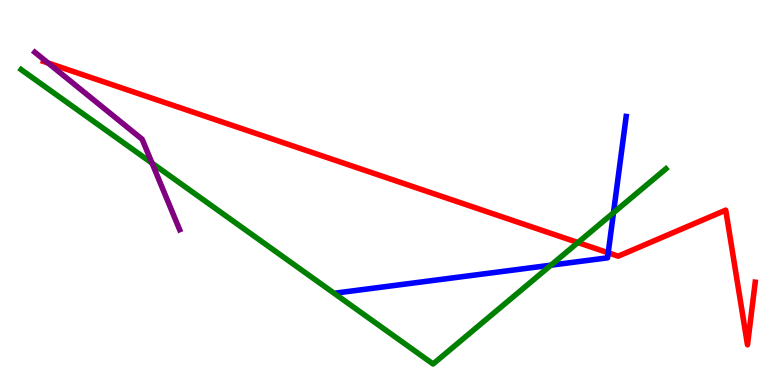[{'lines': ['blue', 'red'], 'intersections': [{'x': 7.85, 'y': 3.43}]}, {'lines': ['green', 'red'], 'intersections': [{'x': 7.46, 'y': 3.7}]}, {'lines': ['purple', 'red'], 'intersections': [{'x': 0.62, 'y': 8.36}]}, {'lines': ['blue', 'green'], 'intersections': [{'x': 7.11, 'y': 3.11}, {'x': 7.92, 'y': 4.47}]}, {'lines': ['blue', 'purple'], 'intersections': []}, {'lines': ['green', 'purple'], 'intersections': [{'x': 1.96, 'y': 5.76}]}]